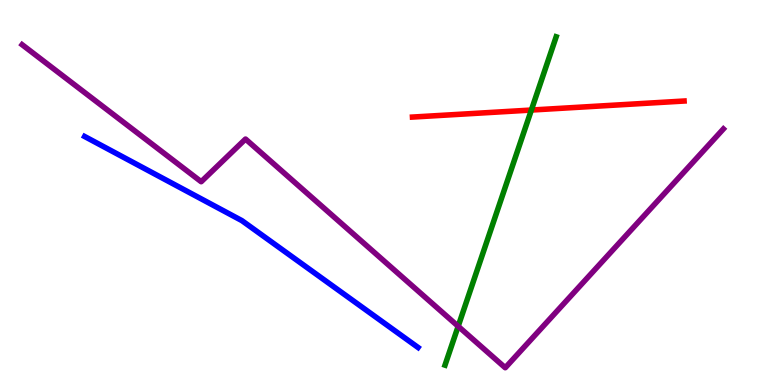[{'lines': ['blue', 'red'], 'intersections': []}, {'lines': ['green', 'red'], 'intersections': [{'x': 6.86, 'y': 7.14}]}, {'lines': ['purple', 'red'], 'intersections': []}, {'lines': ['blue', 'green'], 'intersections': []}, {'lines': ['blue', 'purple'], 'intersections': []}, {'lines': ['green', 'purple'], 'intersections': [{'x': 5.91, 'y': 1.53}]}]